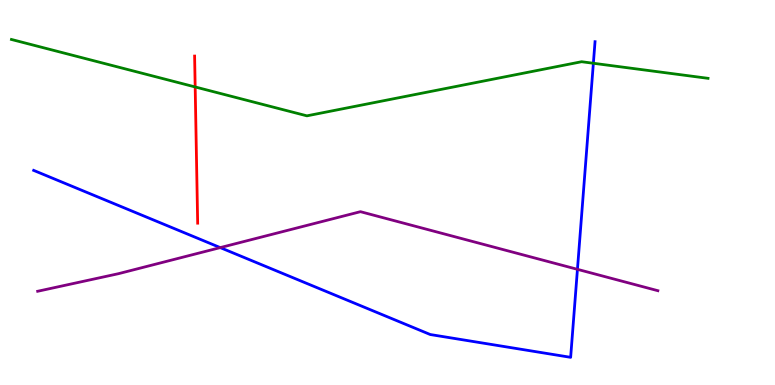[{'lines': ['blue', 'red'], 'intersections': []}, {'lines': ['green', 'red'], 'intersections': [{'x': 2.52, 'y': 7.74}]}, {'lines': ['purple', 'red'], 'intersections': []}, {'lines': ['blue', 'green'], 'intersections': [{'x': 7.66, 'y': 8.36}]}, {'lines': ['blue', 'purple'], 'intersections': [{'x': 2.84, 'y': 3.57}, {'x': 7.45, 'y': 3.0}]}, {'lines': ['green', 'purple'], 'intersections': []}]